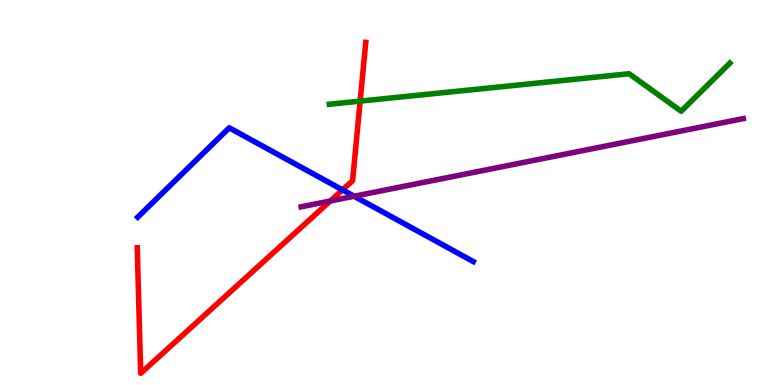[{'lines': ['blue', 'red'], 'intersections': [{'x': 4.42, 'y': 5.07}]}, {'lines': ['green', 'red'], 'intersections': [{'x': 4.65, 'y': 7.37}]}, {'lines': ['purple', 'red'], 'intersections': [{'x': 4.26, 'y': 4.78}]}, {'lines': ['blue', 'green'], 'intersections': []}, {'lines': ['blue', 'purple'], 'intersections': [{'x': 4.57, 'y': 4.9}]}, {'lines': ['green', 'purple'], 'intersections': []}]